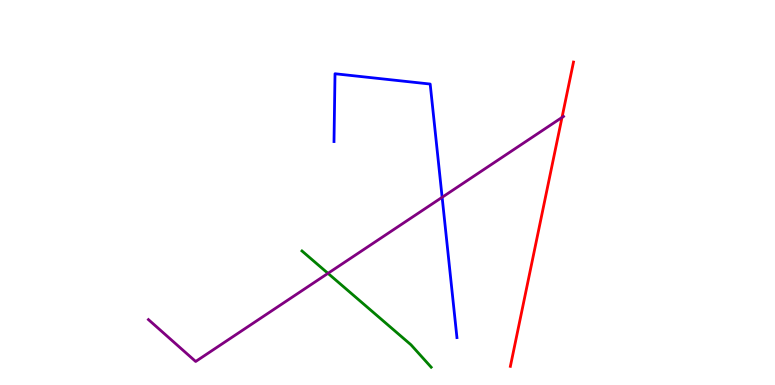[{'lines': ['blue', 'red'], 'intersections': []}, {'lines': ['green', 'red'], 'intersections': []}, {'lines': ['purple', 'red'], 'intersections': [{'x': 7.25, 'y': 6.95}]}, {'lines': ['blue', 'green'], 'intersections': []}, {'lines': ['blue', 'purple'], 'intersections': [{'x': 5.7, 'y': 4.88}]}, {'lines': ['green', 'purple'], 'intersections': [{'x': 4.23, 'y': 2.9}]}]